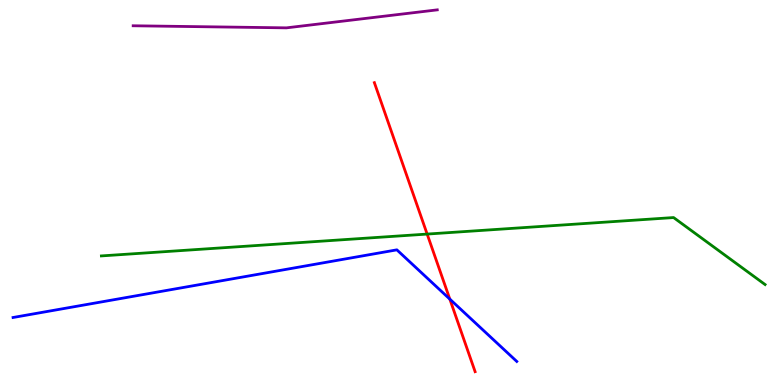[{'lines': ['blue', 'red'], 'intersections': [{'x': 5.8, 'y': 2.23}]}, {'lines': ['green', 'red'], 'intersections': [{'x': 5.51, 'y': 3.92}]}, {'lines': ['purple', 'red'], 'intersections': []}, {'lines': ['blue', 'green'], 'intersections': []}, {'lines': ['blue', 'purple'], 'intersections': []}, {'lines': ['green', 'purple'], 'intersections': []}]